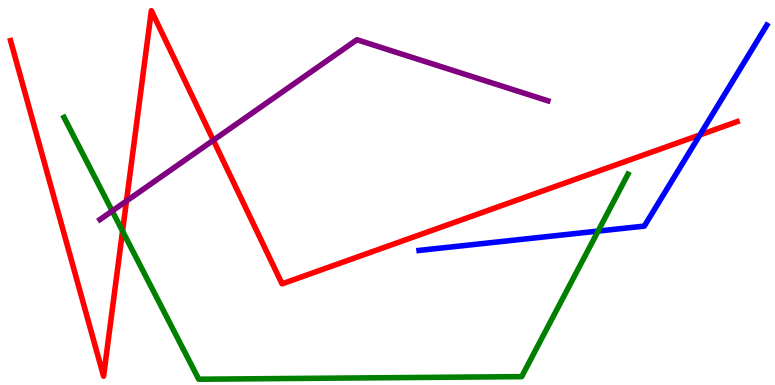[{'lines': ['blue', 'red'], 'intersections': [{'x': 9.03, 'y': 6.5}]}, {'lines': ['green', 'red'], 'intersections': [{'x': 1.58, 'y': 4.0}]}, {'lines': ['purple', 'red'], 'intersections': [{'x': 1.63, 'y': 4.78}, {'x': 2.75, 'y': 6.36}]}, {'lines': ['blue', 'green'], 'intersections': [{'x': 7.72, 'y': 4.0}]}, {'lines': ['blue', 'purple'], 'intersections': []}, {'lines': ['green', 'purple'], 'intersections': [{'x': 1.45, 'y': 4.52}]}]